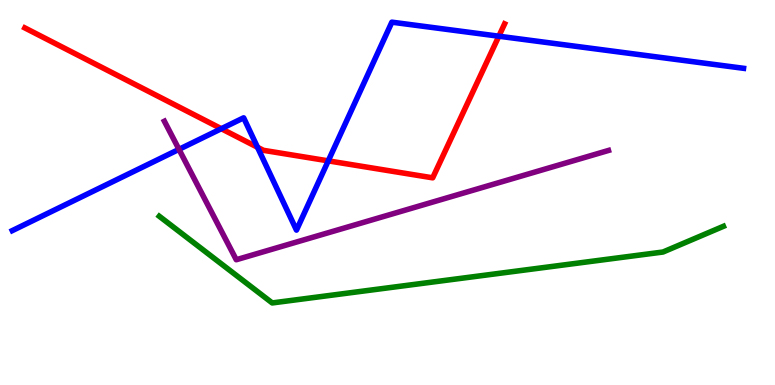[{'lines': ['blue', 'red'], 'intersections': [{'x': 2.86, 'y': 6.66}, {'x': 3.32, 'y': 6.17}, {'x': 4.24, 'y': 5.82}, {'x': 6.44, 'y': 9.06}]}, {'lines': ['green', 'red'], 'intersections': []}, {'lines': ['purple', 'red'], 'intersections': []}, {'lines': ['blue', 'green'], 'intersections': []}, {'lines': ['blue', 'purple'], 'intersections': [{'x': 2.31, 'y': 6.12}]}, {'lines': ['green', 'purple'], 'intersections': []}]